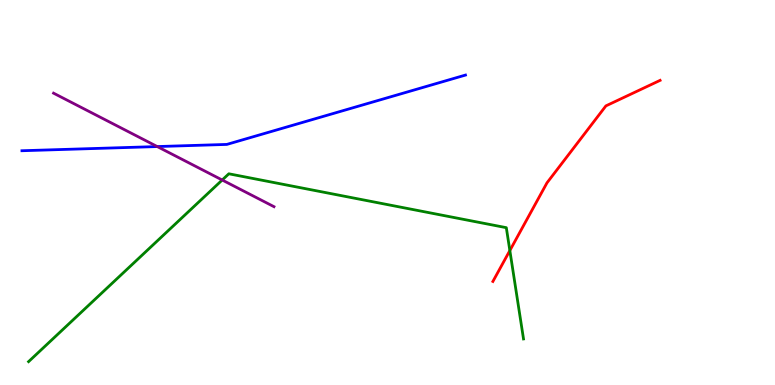[{'lines': ['blue', 'red'], 'intersections': []}, {'lines': ['green', 'red'], 'intersections': [{'x': 6.58, 'y': 3.49}]}, {'lines': ['purple', 'red'], 'intersections': []}, {'lines': ['blue', 'green'], 'intersections': []}, {'lines': ['blue', 'purple'], 'intersections': [{'x': 2.03, 'y': 6.19}]}, {'lines': ['green', 'purple'], 'intersections': [{'x': 2.87, 'y': 5.32}]}]